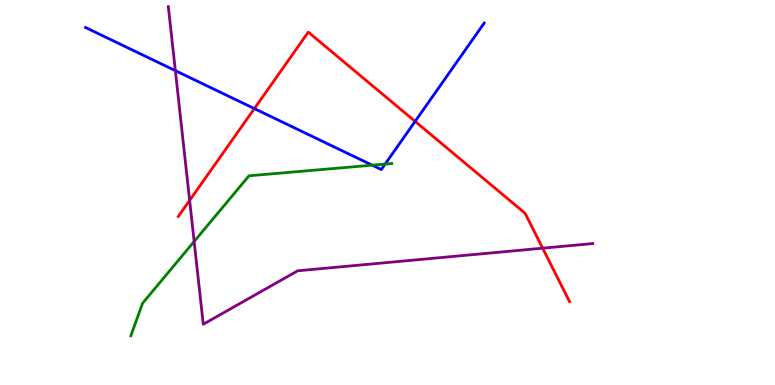[{'lines': ['blue', 'red'], 'intersections': [{'x': 3.28, 'y': 7.18}, {'x': 5.36, 'y': 6.85}]}, {'lines': ['green', 'red'], 'intersections': []}, {'lines': ['purple', 'red'], 'intersections': [{'x': 2.45, 'y': 4.79}, {'x': 7.0, 'y': 3.55}]}, {'lines': ['blue', 'green'], 'intersections': [{'x': 4.8, 'y': 5.71}, {'x': 4.97, 'y': 5.74}]}, {'lines': ['blue', 'purple'], 'intersections': [{'x': 2.26, 'y': 8.17}]}, {'lines': ['green', 'purple'], 'intersections': [{'x': 2.51, 'y': 3.73}]}]